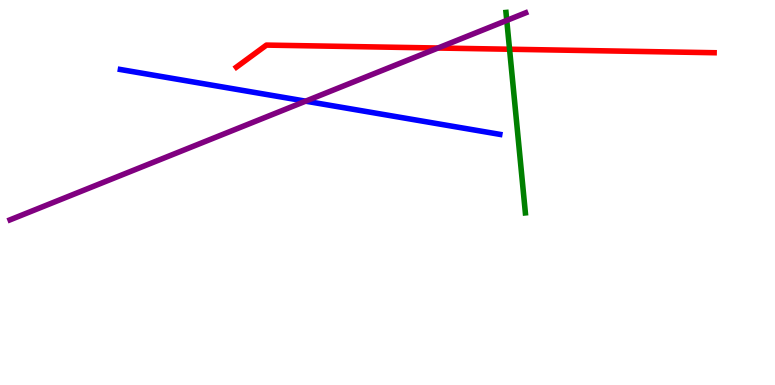[{'lines': ['blue', 'red'], 'intersections': []}, {'lines': ['green', 'red'], 'intersections': [{'x': 6.57, 'y': 8.72}]}, {'lines': ['purple', 'red'], 'intersections': [{'x': 5.65, 'y': 8.75}]}, {'lines': ['blue', 'green'], 'intersections': []}, {'lines': ['blue', 'purple'], 'intersections': [{'x': 3.94, 'y': 7.37}]}, {'lines': ['green', 'purple'], 'intersections': [{'x': 6.54, 'y': 9.47}]}]